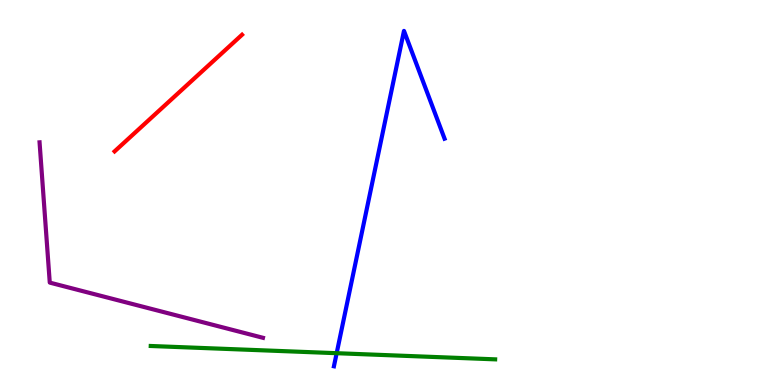[{'lines': ['blue', 'red'], 'intersections': []}, {'lines': ['green', 'red'], 'intersections': []}, {'lines': ['purple', 'red'], 'intersections': []}, {'lines': ['blue', 'green'], 'intersections': [{'x': 4.34, 'y': 0.826}]}, {'lines': ['blue', 'purple'], 'intersections': []}, {'lines': ['green', 'purple'], 'intersections': []}]